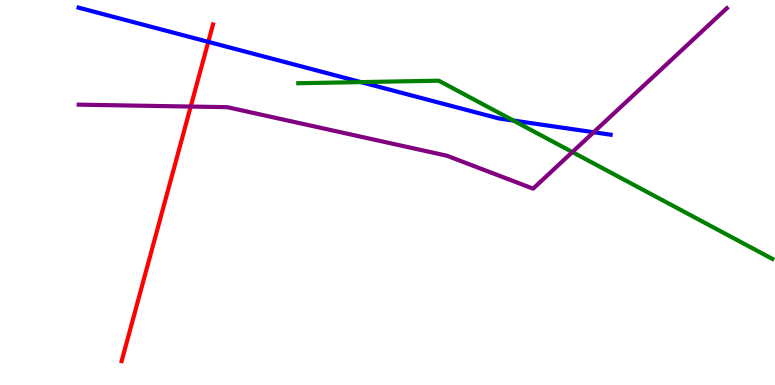[{'lines': ['blue', 'red'], 'intersections': [{'x': 2.69, 'y': 8.91}]}, {'lines': ['green', 'red'], 'intersections': []}, {'lines': ['purple', 'red'], 'intersections': [{'x': 2.46, 'y': 7.23}]}, {'lines': ['blue', 'green'], 'intersections': [{'x': 4.66, 'y': 7.87}, {'x': 6.62, 'y': 6.87}]}, {'lines': ['blue', 'purple'], 'intersections': [{'x': 7.66, 'y': 6.57}]}, {'lines': ['green', 'purple'], 'intersections': [{'x': 7.39, 'y': 6.05}]}]